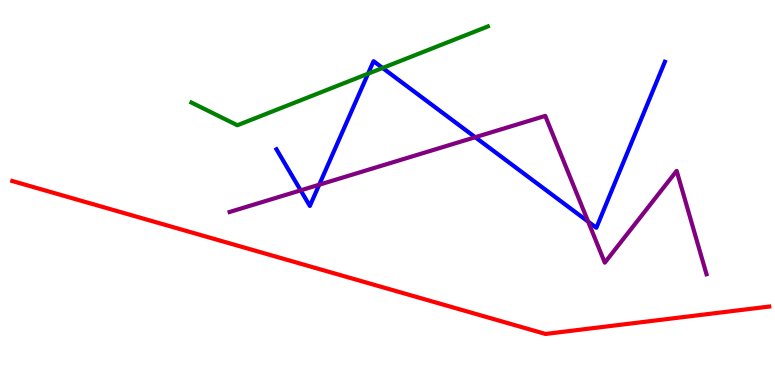[{'lines': ['blue', 'red'], 'intersections': []}, {'lines': ['green', 'red'], 'intersections': []}, {'lines': ['purple', 'red'], 'intersections': []}, {'lines': ['blue', 'green'], 'intersections': [{'x': 4.75, 'y': 8.09}, {'x': 4.94, 'y': 8.23}]}, {'lines': ['blue', 'purple'], 'intersections': [{'x': 3.88, 'y': 5.06}, {'x': 4.12, 'y': 5.2}, {'x': 6.13, 'y': 6.44}, {'x': 7.59, 'y': 4.24}]}, {'lines': ['green', 'purple'], 'intersections': []}]